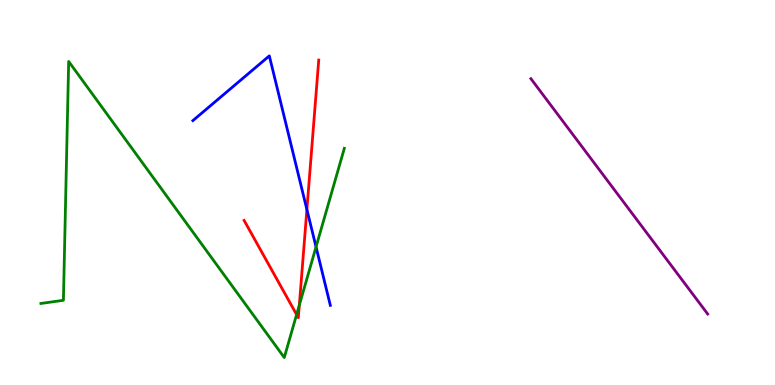[{'lines': ['blue', 'red'], 'intersections': [{'x': 3.96, 'y': 4.56}]}, {'lines': ['green', 'red'], 'intersections': [{'x': 3.83, 'y': 1.83}, {'x': 3.86, 'y': 2.07}]}, {'lines': ['purple', 'red'], 'intersections': []}, {'lines': ['blue', 'green'], 'intersections': [{'x': 4.08, 'y': 3.59}]}, {'lines': ['blue', 'purple'], 'intersections': []}, {'lines': ['green', 'purple'], 'intersections': []}]